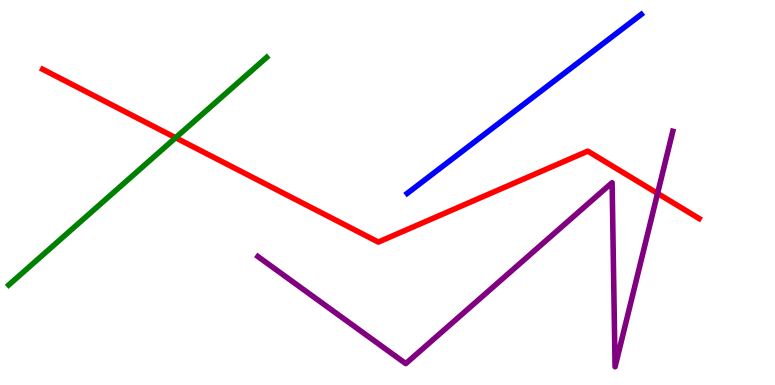[{'lines': ['blue', 'red'], 'intersections': []}, {'lines': ['green', 'red'], 'intersections': [{'x': 2.27, 'y': 6.42}]}, {'lines': ['purple', 'red'], 'intersections': [{'x': 8.48, 'y': 4.98}]}, {'lines': ['blue', 'green'], 'intersections': []}, {'lines': ['blue', 'purple'], 'intersections': []}, {'lines': ['green', 'purple'], 'intersections': []}]